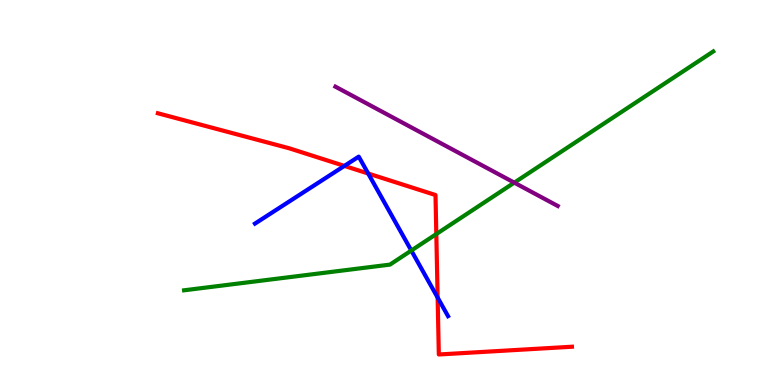[{'lines': ['blue', 'red'], 'intersections': [{'x': 4.44, 'y': 5.69}, {'x': 4.75, 'y': 5.49}, {'x': 5.65, 'y': 2.27}]}, {'lines': ['green', 'red'], 'intersections': [{'x': 5.63, 'y': 3.92}]}, {'lines': ['purple', 'red'], 'intersections': []}, {'lines': ['blue', 'green'], 'intersections': [{'x': 5.31, 'y': 3.49}]}, {'lines': ['blue', 'purple'], 'intersections': []}, {'lines': ['green', 'purple'], 'intersections': [{'x': 6.64, 'y': 5.26}]}]